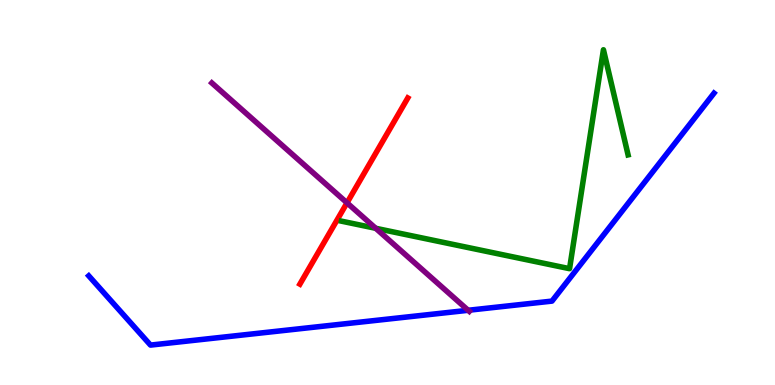[{'lines': ['blue', 'red'], 'intersections': []}, {'lines': ['green', 'red'], 'intersections': []}, {'lines': ['purple', 'red'], 'intersections': [{'x': 4.48, 'y': 4.73}]}, {'lines': ['blue', 'green'], 'intersections': []}, {'lines': ['blue', 'purple'], 'intersections': [{'x': 6.04, 'y': 1.94}]}, {'lines': ['green', 'purple'], 'intersections': [{'x': 4.85, 'y': 4.07}]}]